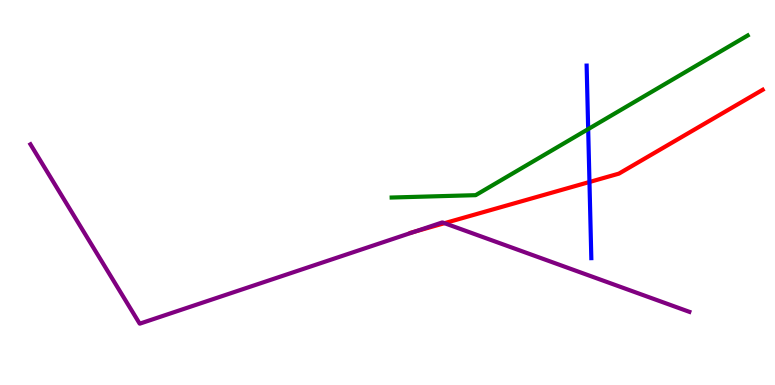[{'lines': ['blue', 'red'], 'intersections': [{'x': 7.61, 'y': 5.27}]}, {'lines': ['green', 'red'], 'intersections': []}, {'lines': ['purple', 'red'], 'intersections': [{'x': 5.35, 'y': 3.99}, {'x': 5.74, 'y': 4.2}]}, {'lines': ['blue', 'green'], 'intersections': [{'x': 7.59, 'y': 6.65}]}, {'lines': ['blue', 'purple'], 'intersections': []}, {'lines': ['green', 'purple'], 'intersections': []}]